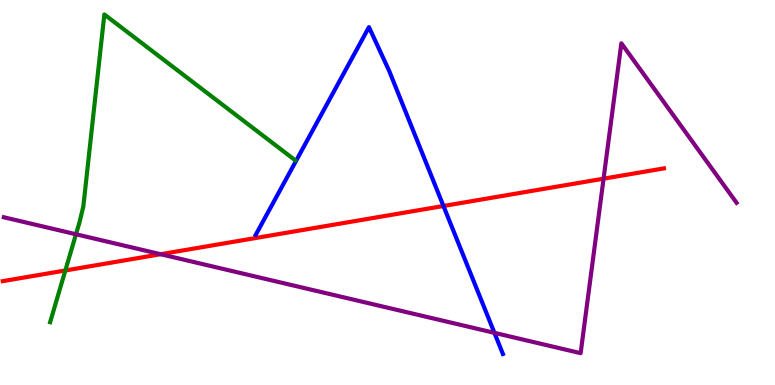[{'lines': ['blue', 'red'], 'intersections': [{'x': 5.72, 'y': 4.65}]}, {'lines': ['green', 'red'], 'intersections': [{'x': 0.843, 'y': 2.97}]}, {'lines': ['purple', 'red'], 'intersections': [{'x': 2.07, 'y': 3.4}, {'x': 7.79, 'y': 5.36}]}, {'lines': ['blue', 'green'], 'intersections': []}, {'lines': ['blue', 'purple'], 'intersections': [{'x': 6.38, 'y': 1.35}]}, {'lines': ['green', 'purple'], 'intersections': [{'x': 0.98, 'y': 3.92}]}]